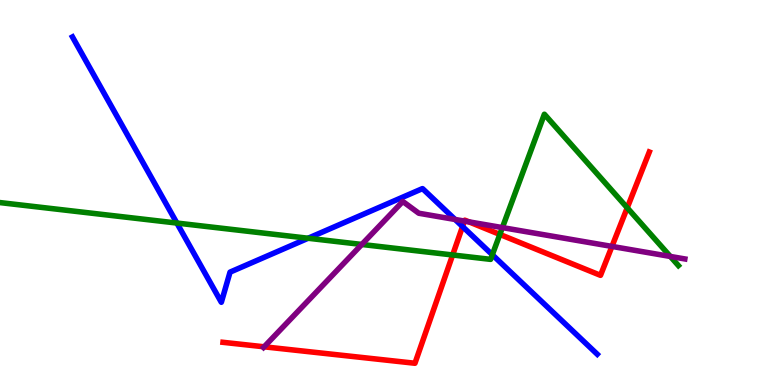[{'lines': ['blue', 'red'], 'intersections': [{'x': 5.97, 'y': 4.12}]}, {'lines': ['green', 'red'], 'intersections': [{'x': 5.84, 'y': 3.38}, {'x': 6.45, 'y': 3.91}, {'x': 8.09, 'y': 4.6}]}, {'lines': ['purple', 'red'], 'intersections': [{'x': 3.41, 'y': 0.992}, {'x': 5.99, 'y': 4.26}, {'x': 6.05, 'y': 4.24}, {'x': 7.9, 'y': 3.6}]}, {'lines': ['blue', 'green'], 'intersections': [{'x': 2.28, 'y': 4.21}, {'x': 3.98, 'y': 3.81}, {'x': 6.35, 'y': 3.38}]}, {'lines': ['blue', 'purple'], 'intersections': [{'x': 5.87, 'y': 4.3}]}, {'lines': ['green', 'purple'], 'intersections': [{'x': 4.67, 'y': 3.65}, {'x': 6.48, 'y': 4.09}, {'x': 8.65, 'y': 3.34}]}]